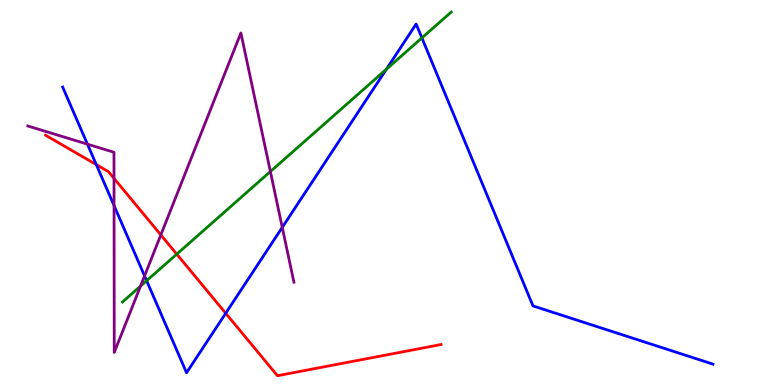[{'lines': ['blue', 'red'], 'intersections': [{'x': 1.24, 'y': 5.72}, {'x': 2.91, 'y': 1.86}]}, {'lines': ['green', 'red'], 'intersections': [{'x': 2.28, 'y': 3.4}]}, {'lines': ['purple', 'red'], 'intersections': [{'x': 1.47, 'y': 5.37}, {'x': 2.08, 'y': 3.9}]}, {'lines': ['blue', 'green'], 'intersections': [{'x': 1.89, 'y': 2.71}, {'x': 4.99, 'y': 8.2}, {'x': 5.44, 'y': 9.02}]}, {'lines': ['blue', 'purple'], 'intersections': [{'x': 1.13, 'y': 6.26}, {'x': 1.47, 'y': 4.66}, {'x': 1.87, 'y': 2.83}, {'x': 3.64, 'y': 4.09}]}, {'lines': ['green', 'purple'], 'intersections': [{'x': 1.81, 'y': 2.57}, {'x': 3.49, 'y': 5.54}]}]